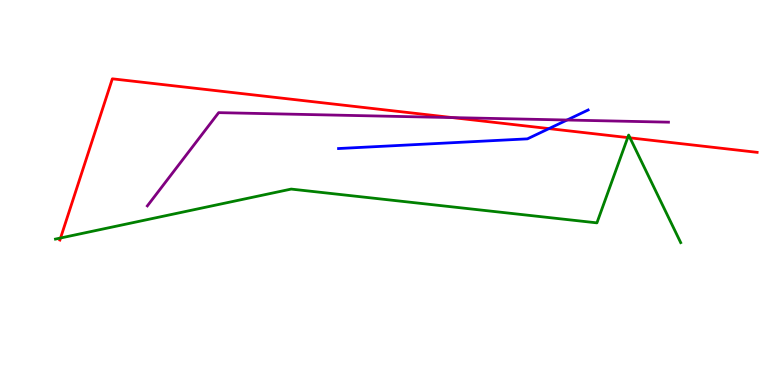[{'lines': ['blue', 'red'], 'intersections': [{'x': 7.08, 'y': 6.66}]}, {'lines': ['green', 'red'], 'intersections': [{'x': 0.781, 'y': 3.82}, {'x': 8.1, 'y': 6.43}, {'x': 8.13, 'y': 6.42}]}, {'lines': ['purple', 'red'], 'intersections': [{'x': 5.84, 'y': 6.95}]}, {'lines': ['blue', 'green'], 'intersections': []}, {'lines': ['blue', 'purple'], 'intersections': [{'x': 7.32, 'y': 6.88}]}, {'lines': ['green', 'purple'], 'intersections': []}]